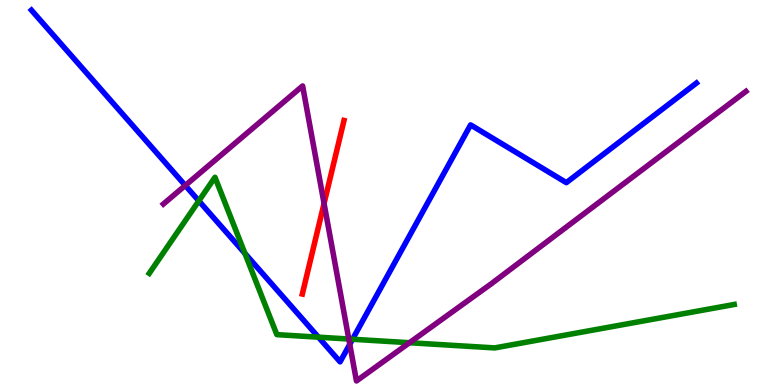[{'lines': ['blue', 'red'], 'intersections': []}, {'lines': ['green', 'red'], 'intersections': []}, {'lines': ['purple', 'red'], 'intersections': [{'x': 4.18, 'y': 4.72}]}, {'lines': ['blue', 'green'], 'intersections': [{'x': 2.57, 'y': 4.78}, {'x': 3.16, 'y': 3.42}, {'x': 4.11, 'y': 1.24}, {'x': 4.55, 'y': 1.19}]}, {'lines': ['blue', 'purple'], 'intersections': [{'x': 2.39, 'y': 5.18}, {'x': 4.51, 'y': 1.06}]}, {'lines': ['green', 'purple'], 'intersections': [{'x': 4.5, 'y': 1.19}, {'x': 5.28, 'y': 1.1}]}]